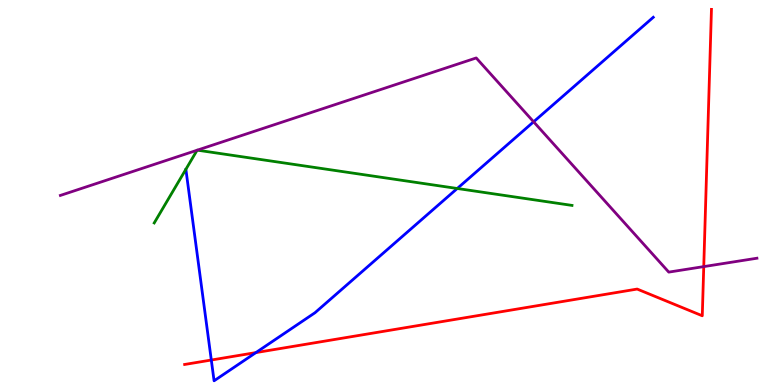[{'lines': ['blue', 'red'], 'intersections': [{'x': 2.73, 'y': 0.649}, {'x': 3.3, 'y': 0.842}]}, {'lines': ['green', 'red'], 'intersections': []}, {'lines': ['purple', 'red'], 'intersections': [{'x': 9.08, 'y': 3.08}]}, {'lines': ['blue', 'green'], 'intersections': [{'x': 5.9, 'y': 5.1}]}, {'lines': ['blue', 'purple'], 'intersections': [{'x': 6.89, 'y': 6.84}]}, {'lines': ['green', 'purple'], 'intersections': [{'x': 2.54, 'y': 6.1}, {'x': 2.55, 'y': 6.1}]}]